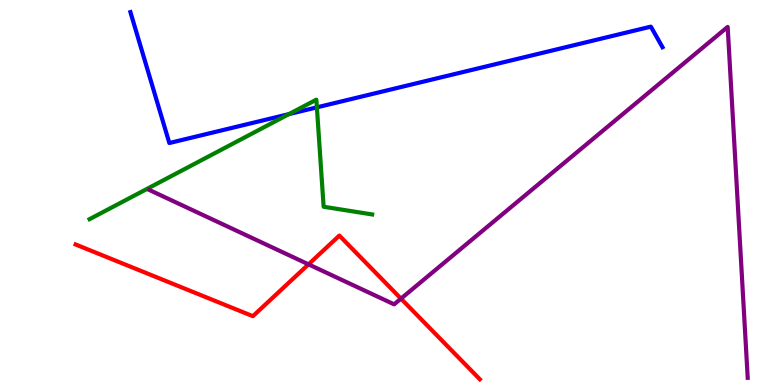[{'lines': ['blue', 'red'], 'intersections': []}, {'lines': ['green', 'red'], 'intersections': []}, {'lines': ['purple', 'red'], 'intersections': [{'x': 3.98, 'y': 3.13}, {'x': 5.17, 'y': 2.24}]}, {'lines': ['blue', 'green'], 'intersections': [{'x': 3.73, 'y': 7.04}, {'x': 4.09, 'y': 7.21}]}, {'lines': ['blue', 'purple'], 'intersections': []}, {'lines': ['green', 'purple'], 'intersections': []}]